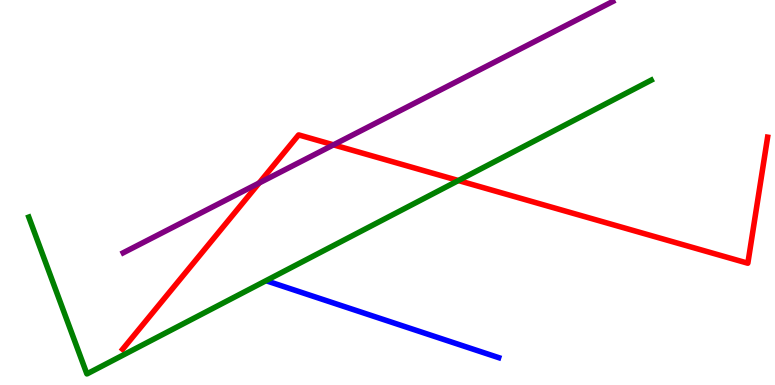[{'lines': ['blue', 'red'], 'intersections': []}, {'lines': ['green', 'red'], 'intersections': [{'x': 5.91, 'y': 5.31}]}, {'lines': ['purple', 'red'], 'intersections': [{'x': 3.34, 'y': 5.25}, {'x': 4.3, 'y': 6.24}]}, {'lines': ['blue', 'green'], 'intersections': []}, {'lines': ['blue', 'purple'], 'intersections': []}, {'lines': ['green', 'purple'], 'intersections': []}]